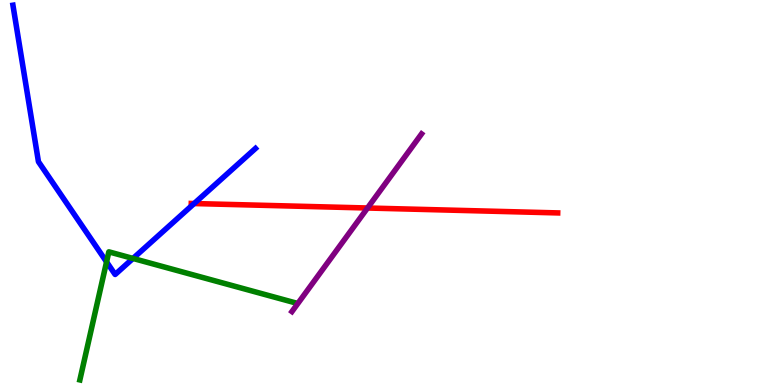[{'lines': ['blue', 'red'], 'intersections': [{'x': 2.51, 'y': 4.71}]}, {'lines': ['green', 'red'], 'intersections': []}, {'lines': ['purple', 'red'], 'intersections': [{'x': 4.74, 'y': 4.6}]}, {'lines': ['blue', 'green'], 'intersections': [{'x': 1.38, 'y': 3.2}, {'x': 1.72, 'y': 3.29}]}, {'lines': ['blue', 'purple'], 'intersections': []}, {'lines': ['green', 'purple'], 'intersections': []}]